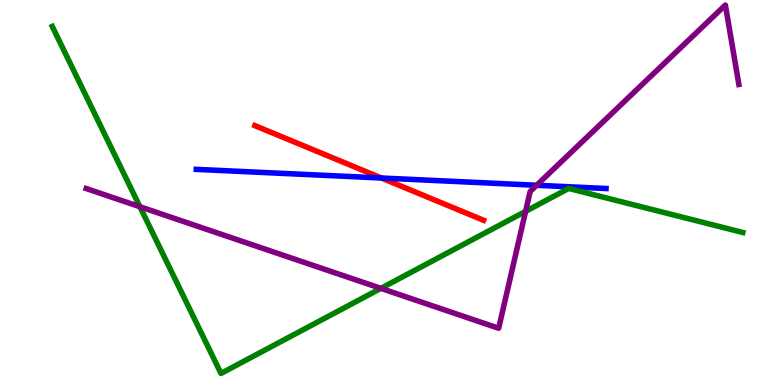[{'lines': ['blue', 'red'], 'intersections': [{'x': 4.92, 'y': 5.38}]}, {'lines': ['green', 'red'], 'intersections': []}, {'lines': ['purple', 'red'], 'intersections': []}, {'lines': ['blue', 'green'], 'intersections': []}, {'lines': ['blue', 'purple'], 'intersections': [{'x': 6.92, 'y': 5.19}]}, {'lines': ['green', 'purple'], 'intersections': [{'x': 1.81, 'y': 4.63}, {'x': 4.91, 'y': 2.51}, {'x': 6.78, 'y': 4.51}]}]